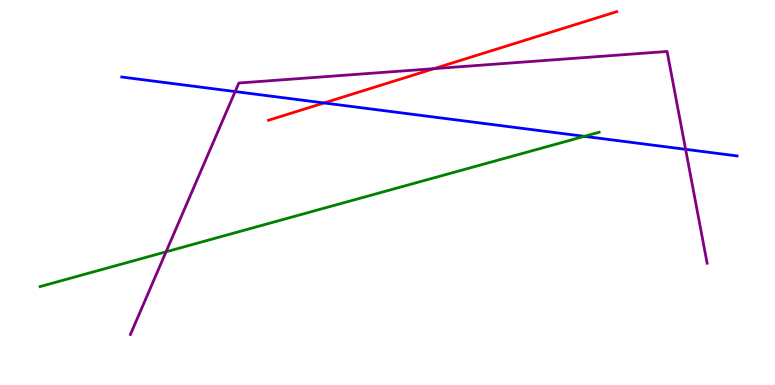[{'lines': ['blue', 'red'], 'intersections': [{'x': 4.18, 'y': 7.33}]}, {'lines': ['green', 'red'], 'intersections': []}, {'lines': ['purple', 'red'], 'intersections': [{'x': 5.6, 'y': 8.22}]}, {'lines': ['blue', 'green'], 'intersections': [{'x': 7.54, 'y': 6.46}]}, {'lines': ['blue', 'purple'], 'intersections': [{'x': 3.03, 'y': 7.62}, {'x': 8.85, 'y': 6.12}]}, {'lines': ['green', 'purple'], 'intersections': [{'x': 2.14, 'y': 3.46}]}]